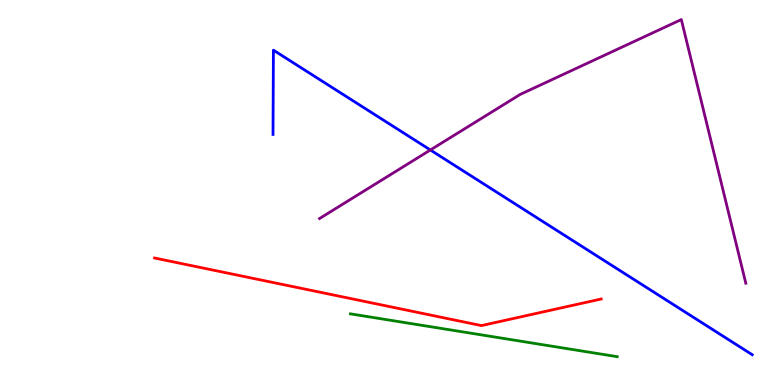[{'lines': ['blue', 'red'], 'intersections': []}, {'lines': ['green', 'red'], 'intersections': []}, {'lines': ['purple', 'red'], 'intersections': []}, {'lines': ['blue', 'green'], 'intersections': []}, {'lines': ['blue', 'purple'], 'intersections': [{'x': 5.55, 'y': 6.1}]}, {'lines': ['green', 'purple'], 'intersections': []}]